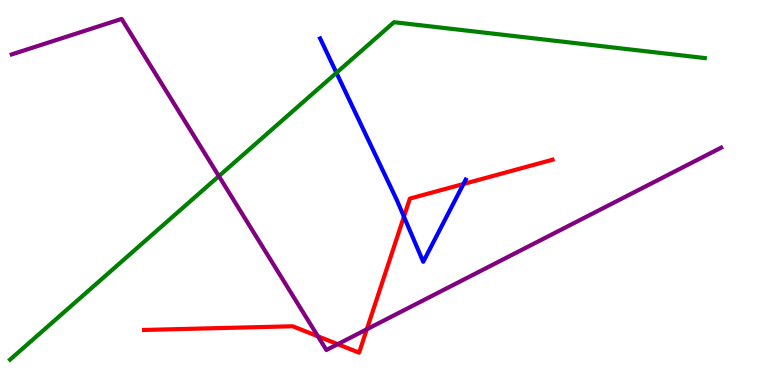[{'lines': ['blue', 'red'], 'intersections': [{'x': 5.21, 'y': 4.37}, {'x': 5.98, 'y': 5.22}]}, {'lines': ['green', 'red'], 'intersections': []}, {'lines': ['purple', 'red'], 'intersections': [{'x': 4.1, 'y': 1.27}, {'x': 4.36, 'y': 1.06}, {'x': 4.73, 'y': 1.45}]}, {'lines': ['blue', 'green'], 'intersections': [{'x': 4.34, 'y': 8.11}]}, {'lines': ['blue', 'purple'], 'intersections': []}, {'lines': ['green', 'purple'], 'intersections': [{'x': 2.82, 'y': 5.43}]}]